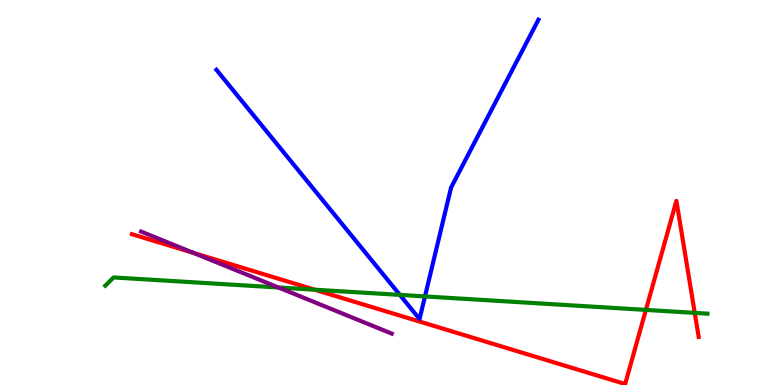[{'lines': ['blue', 'red'], 'intersections': []}, {'lines': ['green', 'red'], 'intersections': [{'x': 4.06, 'y': 2.48}, {'x': 8.33, 'y': 1.95}, {'x': 8.96, 'y': 1.87}]}, {'lines': ['purple', 'red'], 'intersections': [{'x': 2.5, 'y': 3.43}]}, {'lines': ['blue', 'green'], 'intersections': [{'x': 5.16, 'y': 2.34}, {'x': 5.48, 'y': 2.3}]}, {'lines': ['blue', 'purple'], 'intersections': []}, {'lines': ['green', 'purple'], 'intersections': [{'x': 3.59, 'y': 2.53}]}]